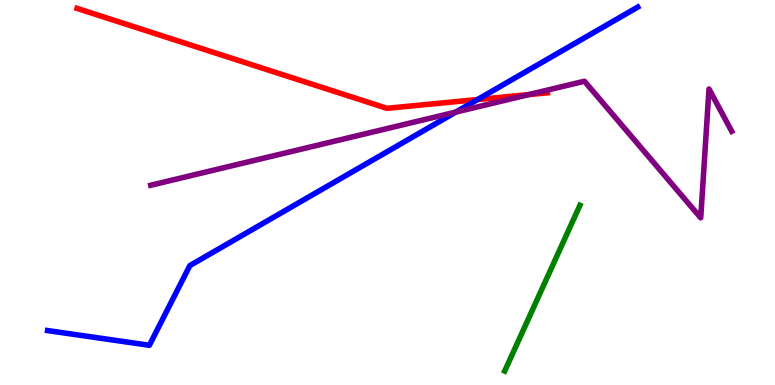[{'lines': ['blue', 'red'], 'intersections': [{'x': 6.16, 'y': 7.41}]}, {'lines': ['green', 'red'], 'intersections': []}, {'lines': ['purple', 'red'], 'intersections': [{'x': 6.82, 'y': 7.54}]}, {'lines': ['blue', 'green'], 'intersections': []}, {'lines': ['blue', 'purple'], 'intersections': [{'x': 5.88, 'y': 7.09}]}, {'lines': ['green', 'purple'], 'intersections': []}]